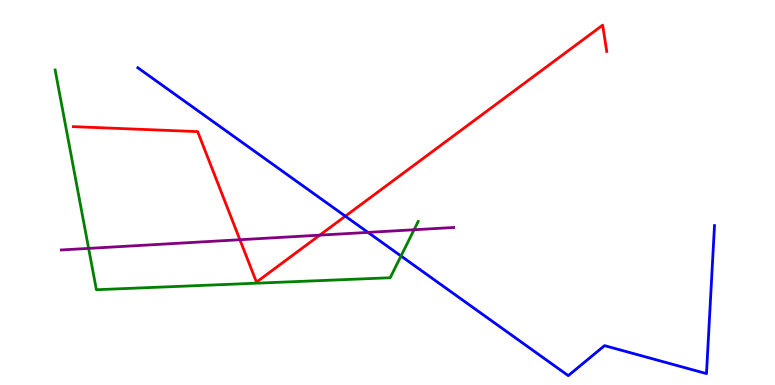[{'lines': ['blue', 'red'], 'intersections': [{'x': 4.46, 'y': 4.39}]}, {'lines': ['green', 'red'], 'intersections': []}, {'lines': ['purple', 'red'], 'intersections': [{'x': 3.1, 'y': 3.77}, {'x': 4.13, 'y': 3.89}]}, {'lines': ['blue', 'green'], 'intersections': [{'x': 5.17, 'y': 3.35}]}, {'lines': ['blue', 'purple'], 'intersections': [{'x': 4.75, 'y': 3.96}]}, {'lines': ['green', 'purple'], 'intersections': [{'x': 1.14, 'y': 3.55}, {'x': 5.34, 'y': 4.03}]}]